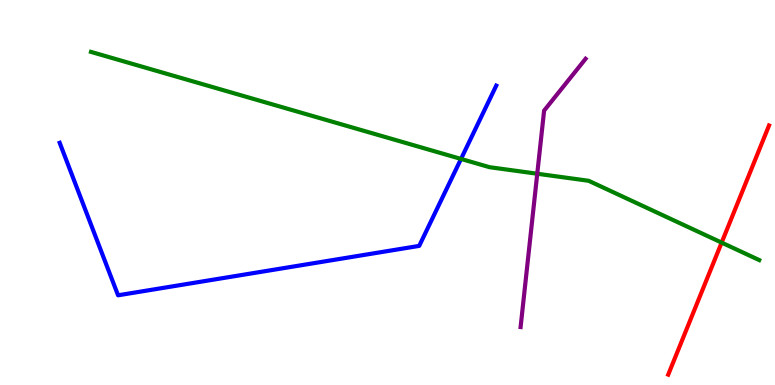[{'lines': ['blue', 'red'], 'intersections': []}, {'lines': ['green', 'red'], 'intersections': [{'x': 9.31, 'y': 3.7}]}, {'lines': ['purple', 'red'], 'intersections': []}, {'lines': ['blue', 'green'], 'intersections': [{'x': 5.95, 'y': 5.87}]}, {'lines': ['blue', 'purple'], 'intersections': []}, {'lines': ['green', 'purple'], 'intersections': [{'x': 6.93, 'y': 5.49}]}]